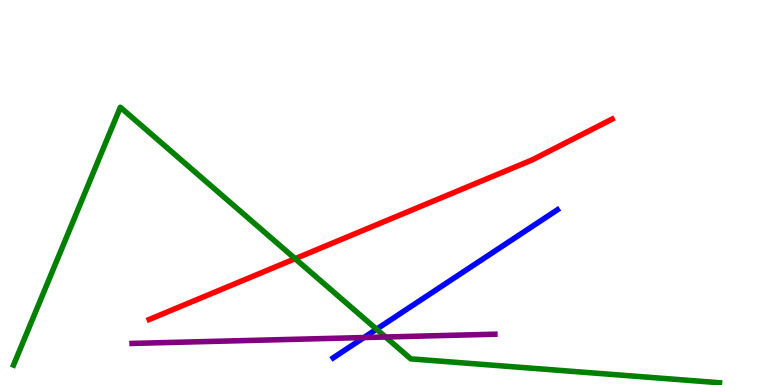[{'lines': ['blue', 'red'], 'intersections': []}, {'lines': ['green', 'red'], 'intersections': [{'x': 3.81, 'y': 3.28}]}, {'lines': ['purple', 'red'], 'intersections': []}, {'lines': ['blue', 'green'], 'intersections': [{'x': 4.86, 'y': 1.45}]}, {'lines': ['blue', 'purple'], 'intersections': [{'x': 4.7, 'y': 1.23}]}, {'lines': ['green', 'purple'], 'intersections': [{'x': 4.97, 'y': 1.25}]}]